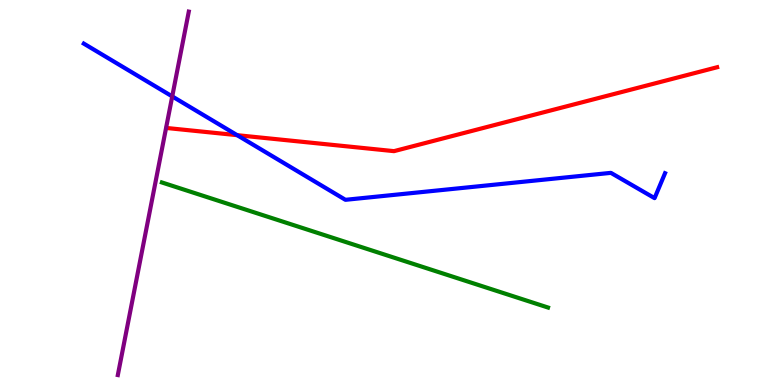[{'lines': ['blue', 'red'], 'intersections': [{'x': 3.06, 'y': 6.49}]}, {'lines': ['green', 'red'], 'intersections': []}, {'lines': ['purple', 'red'], 'intersections': []}, {'lines': ['blue', 'green'], 'intersections': []}, {'lines': ['blue', 'purple'], 'intersections': [{'x': 2.22, 'y': 7.5}]}, {'lines': ['green', 'purple'], 'intersections': []}]